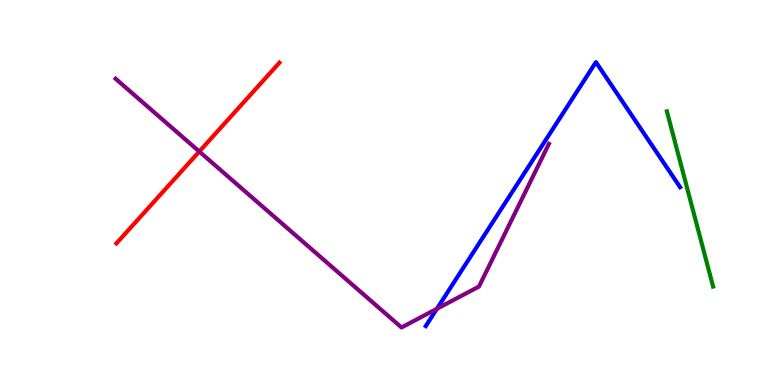[{'lines': ['blue', 'red'], 'intersections': []}, {'lines': ['green', 'red'], 'intersections': []}, {'lines': ['purple', 'red'], 'intersections': [{'x': 2.57, 'y': 6.06}]}, {'lines': ['blue', 'green'], 'intersections': []}, {'lines': ['blue', 'purple'], 'intersections': [{'x': 5.64, 'y': 1.98}]}, {'lines': ['green', 'purple'], 'intersections': []}]